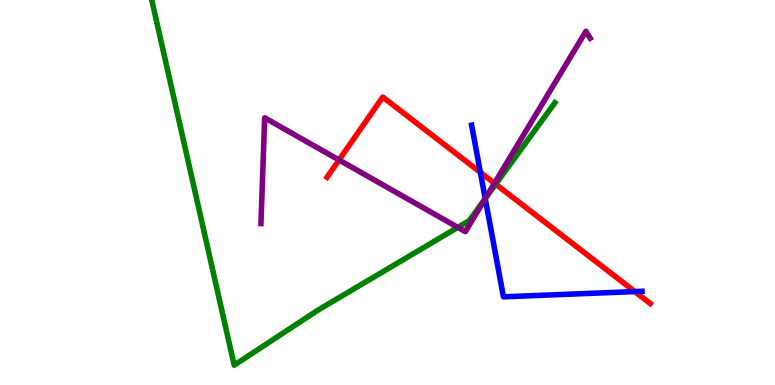[{'lines': ['blue', 'red'], 'intersections': [{'x': 6.2, 'y': 5.52}, {'x': 8.19, 'y': 2.43}]}, {'lines': ['green', 'red'], 'intersections': [{'x': 6.4, 'y': 5.22}]}, {'lines': ['purple', 'red'], 'intersections': [{'x': 4.37, 'y': 5.84}, {'x': 6.38, 'y': 5.24}]}, {'lines': ['blue', 'green'], 'intersections': [{'x': 6.26, 'y': 4.84}]}, {'lines': ['blue', 'purple'], 'intersections': [{'x': 6.26, 'y': 4.84}]}, {'lines': ['green', 'purple'], 'intersections': [{'x': 5.91, 'y': 4.09}, {'x': 6.26, 'y': 4.84}]}]